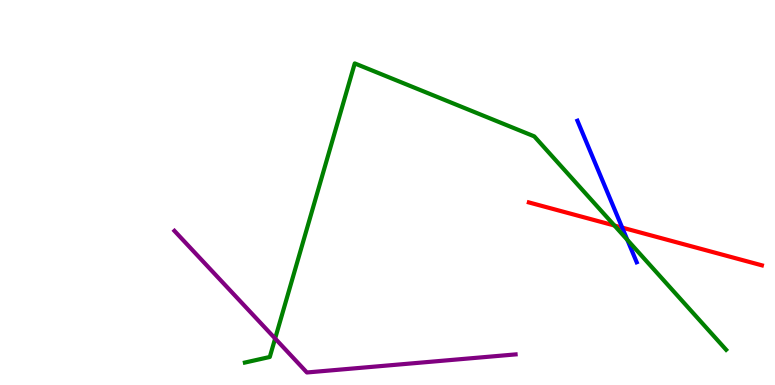[{'lines': ['blue', 'red'], 'intersections': [{'x': 8.03, 'y': 4.09}]}, {'lines': ['green', 'red'], 'intersections': [{'x': 7.93, 'y': 4.14}]}, {'lines': ['purple', 'red'], 'intersections': []}, {'lines': ['blue', 'green'], 'intersections': [{'x': 8.09, 'y': 3.77}]}, {'lines': ['blue', 'purple'], 'intersections': []}, {'lines': ['green', 'purple'], 'intersections': [{'x': 3.55, 'y': 1.21}]}]